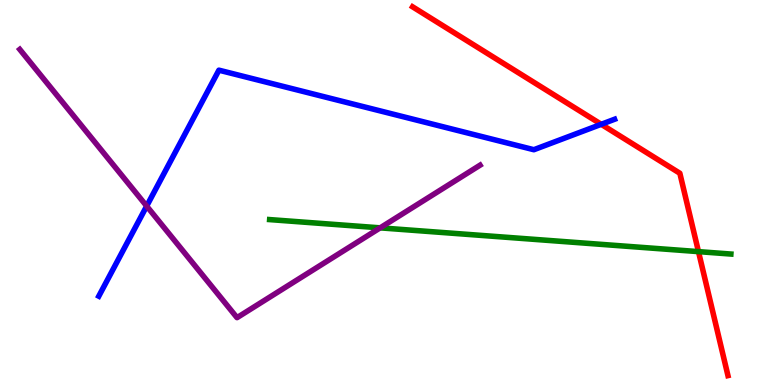[{'lines': ['blue', 'red'], 'intersections': [{'x': 7.76, 'y': 6.77}]}, {'lines': ['green', 'red'], 'intersections': [{'x': 9.01, 'y': 3.46}]}, {'lines': ['purple', 'red'], 'intersections': []}, {'lines': ['blue', 'green'], 'intersections': []}, {'lines': ['blue', 'purple'], 'intersections': [{'x': 1.89, 'y': 4.65}]}, {'lines': ['green', 'purple'], 'intersections': [{'x': 4.91, 'y': 4.08}]}]